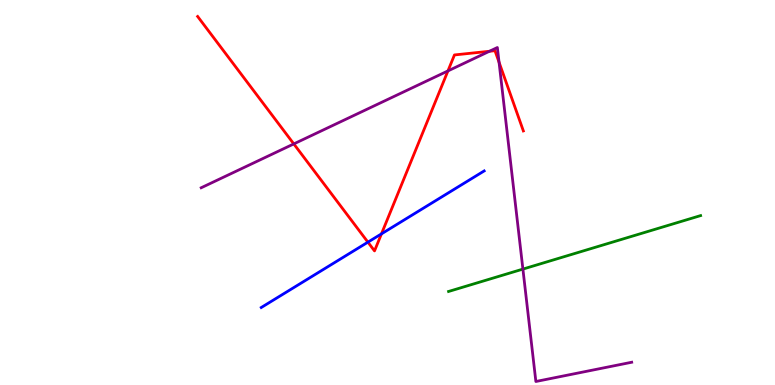[{'lines': ['blue', 'red'], 'intersections': [{'x': 4.75, 'y': 3.71}, {'x': 4.92, 'y': 3.93}]}, {'lines': ['green', 'red'], 'intersections': []}, {'lines': ['purple', 'red'], 'intersections': [{'x': 3.79, 'y': 6.26}, {'x': 5.78, 'y': 8.16}, {'x': 6.32, 'y': 8.67}, {'x': 6.44, 'y': 8.38}]}, {'lines': ['blue', 'green'], 'intersections': []}, {'lines': ['blue', 'purple'], 'intersections': []}, {'lines': ['green', 'purple'], 'intersections': [{'x': 6.75, 'y': 3.01}]}]